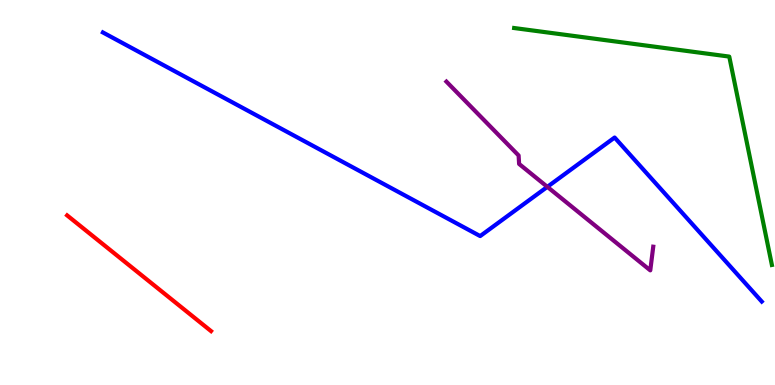[{'lines': ['blue', 'red'], 'intersections': []}, {'lines': ['green', 'red'], 'intersections': []}, {'lines': ['purple', 'red'], 'intersections': []}, {'lines': ['blue', 'green'], 'intersections': []}, {'lines': ['blue', 'purple'], 'intersections': [{'x': 7.06, 'y': 5.15}]}, {'lines': ['green', 'purple'], 'intersections': []}]